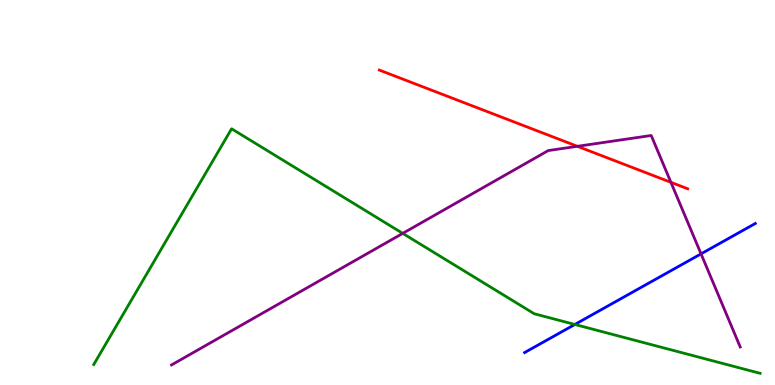[{'lines': ['blue', 'red'], 'intersections': []}, {'lines': ['green', 'red'], 'intersections': []}, {'lines': ['purple', 'red'], 'intersections': [{'x': 7.45, 'y': 6.2}, {'x': 8.66, 'y': 5.26}]}, {'lines': ['blue', 'green'], 'intersections': [{'x': 7.42, 'y': 1.57}]}, {'lines': ['blue', 'purple'], 'intersections': [{'x': 9.05, 'y': 3.41}]}, {'lines': ['green', 'purple'], 'intersections': [{'x': 5.2, 'y': 3.94}]}]